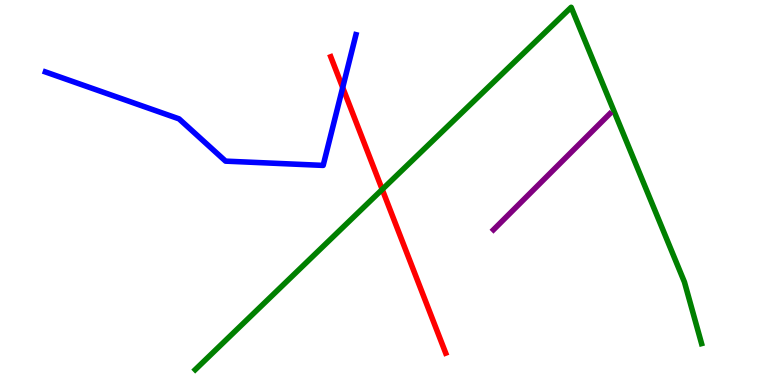[{'lines': ['blue', 'red'], 'intersections': [{'x': 4.42, 'y': 7.73}]}, {'lines': ['green', 'red'], 'intersections': [{'x': 4.93, 'y': 5.08}]}, {'lines': ['purple', 'red'], 'intersections': []}, {'lines': ['blue', 'green'], 'intersections': []}, {'lines': ['blue', 'purple'], 'intersections': []}, {'lines': ['green', 'purple'], 'intersections': []}]